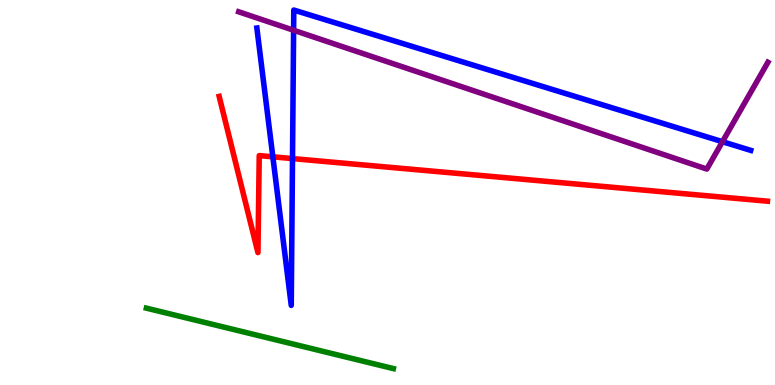[{'lines': ['blue', 'red'], 'intersections': [{'x': 3.52, 'y': 5.93}, {'x': 3.77, 'y': 5.88}]}, {'lines': ['green', 'red'], 'intersections': []}, {'lines': ['purple', 'red'], 'intersections': []}, {'lines': ['blue', 'green'], 'intersections': []}, {'lines': ['blue', 'purple'], 'intersections': [{'x': 3.79, 'y': 9.21}, {'x': 9.32, 'y': 6.32}]}, {'lines': ['green', 'purple'], 'intersections': []}]